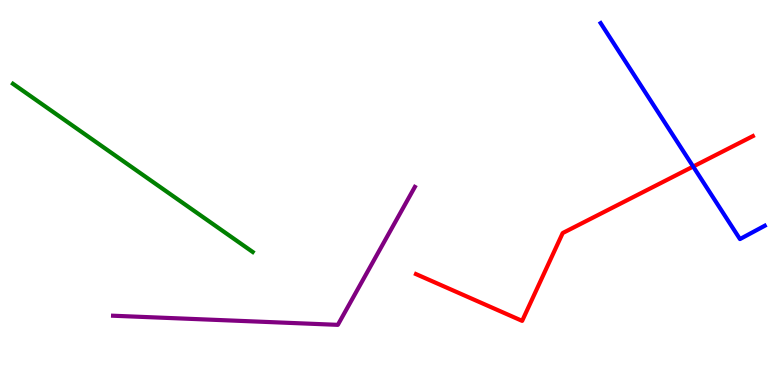[{'lines': ['blue', 'red'], 'intersections': [{'x': 8.94, 'y': 5.67}]}, {'lines': ['green', 'red'], 'intersections': []}, {'lines': ['purple', 'red'], 'intersections': []}, {'lines': ['blue', 'green'], 'intersections': []}, {'lines': ['blue', 'purple'], 'intersections': []}, {'lines': ['green', 'purple'], 'intersections': []}]